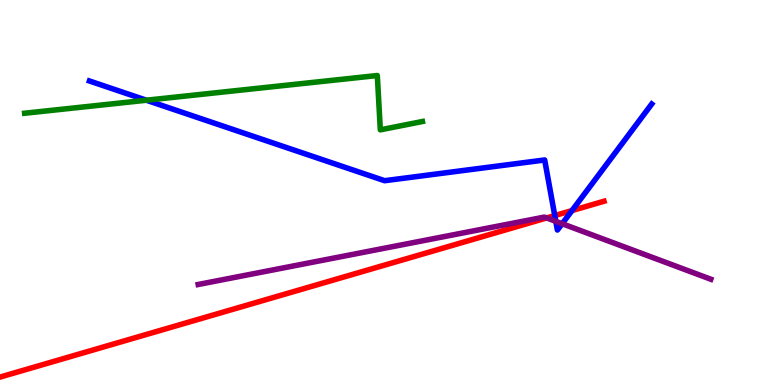[{'lines': ['blue', 'red'], 'intersections': [{'x': 7.16, 'y': 4.4}, {'x': 7.38, 'y': 4.53}]}, {'lines': ['green', 'red'], 'intersections': []}, {'lines': ['purple', 'red'], 'intersections': [{'x': 7.05, 'y': 4.34}]}, {'lines': ['blue', 'green'], 'intersections': [{'x': 1.89, 'y': 7.4}]}, {'lines': ['blue', 'purple'], 'intersections': [{'x': 7.17, 'y': 4.25}, {'x': 7.25, 'y': 4.19}]}, {'lines': ['green', 'purple'], 'intersections': []}]